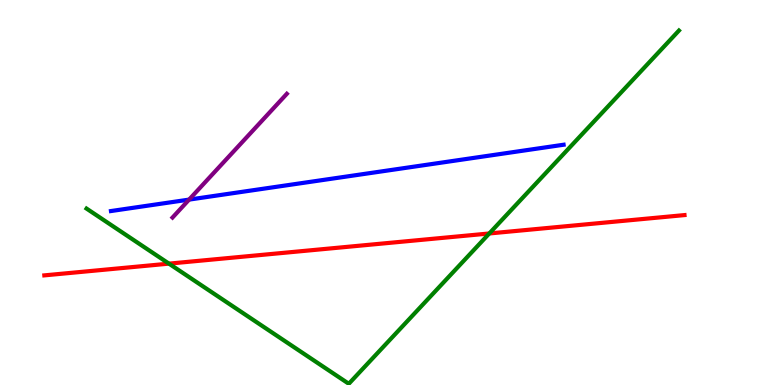[{'lines': ['blue', 'red'], 'intersections': []}, {'lines': ['green', 'red'], 'intersections': [{'x': 2.18, 'y': 3.15}, {'x': 6.31, 'y': 3.94}]}, {'lines': ['purple', 'red'], 'intersections': []}, {'lines': ['blue', 'green'], 'intersections': []}, {'lines': ['blue', 'purple'], 'intersections': [{'x': 2.44, 'y': 4.82}]}, {'lines': ['green', 'purple'], 'intersections': []}]